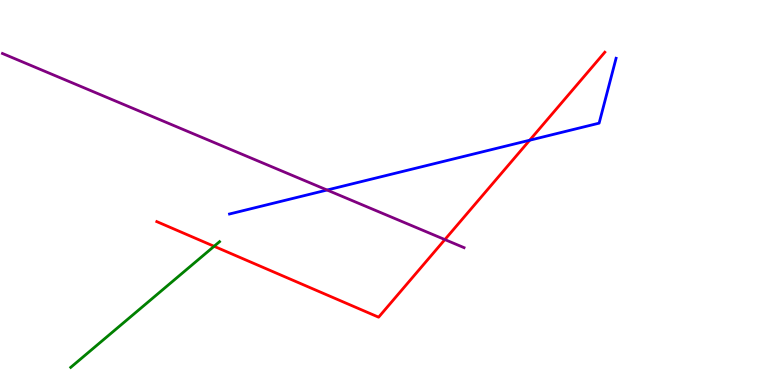[{'lines': ['blue', 'red'], 'intersections': [{'x': 6.83, 'y': 6.36}]}, {'lines': ['green', 'red'], 'intersections': [{'x': 2.76, 'y': 3.6}]}, {'lines': ['purple', 'red'], 'intersections': [{'x': 5.74, 'y': 3.78}]}, {'lines': ['blue', 'green'], 'intersections': []}, {'lines': ['blue', 'purple'], 'intersections': [{'x': 4.22, 'y': 5.06}]}, {'lines': ['green', 'purple'], 'intersections': []}]